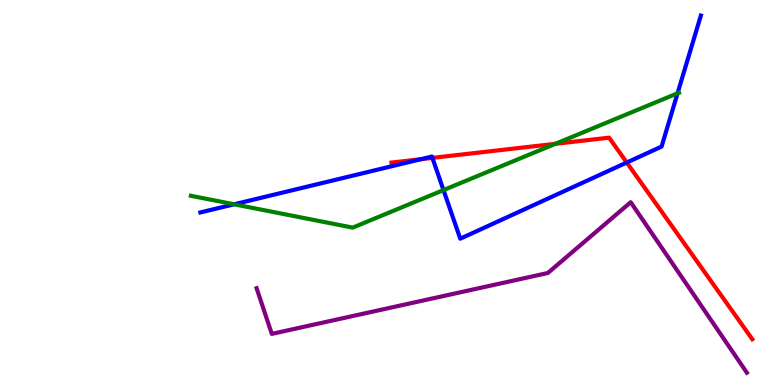[{'lines': ['blue', 'red'], 'intersections': [{'x': 5.43, 'y': 5.86}, {'x': 5.58, 'y': 5.9}, {'x': 8.09, 'y': 5.78}]}, {'lines': ['green', 'red'], 'intersections': [{'x': 7.17, 'y': 6.26}]}, {'lines': ['purple', 'red'], 'intersections': []}, {'lines': ['blue', 'green'], 'intersections': [{'x': 3.02, 'y': 4.69}, {'x': 5.72, 'y': 5.06}, {'x': 8.74, 'y': 7.58}]}, {'lines': ['blue', 'purple'], 'intersections': []}, {'lines': ['green', 'purple'], 'intersections': []}]